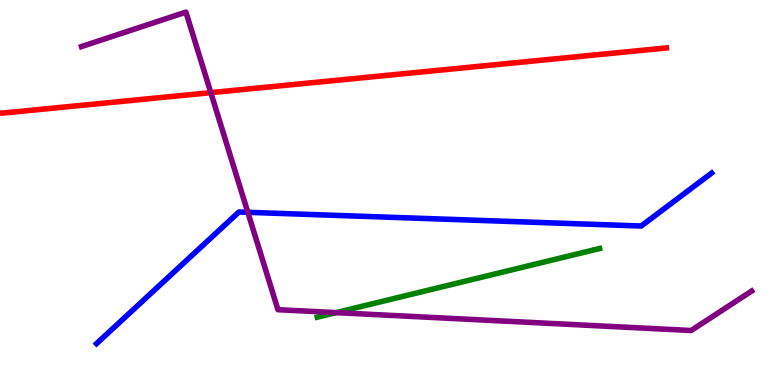[{'lines': ['blue', 'red'], 'intersections': []}, {'lines': ['green', 'red'], 'intersections': []}, {'lines': ['purple', 'red'], 'intersections': [{'x': 2.72, 'y': 7.59}]}, {'lines': ['blue', 'green'], 'intersections': []}, {'lines': ['blue', 'purple'], 'intersections': [{'x': 3.2, 'y': 4.49}]}, {'lines': ['green', 'purple'], 'intersections': [{'x': 4.34, 'y': 1.88}]}]